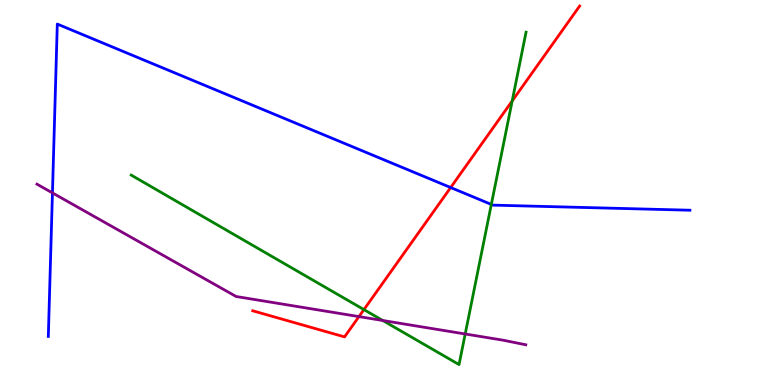[{'lines': ['blue', 'red'], 'intersections': [{'x': 5.82, 'y': 5.13}]}, {'lines': ['green', 'red'], 'intersections': [{'x': 4.7, 'y': 1.96}, {'x': 6.61, 'y': 7.38}]}, {'lines': ['purple', 'red'], 'intersections': [{'x': 4.63, 'y': 1.78}]}, {'lines': ['blue', 'green'], 'intersections': [{'x': 6.34, 'y': 4.69}]}, {'lines': ['blue', 'purple'], 'intersections': [{'x': 0.677, 'y': 4.99}]}, {'lines': ['green', 'purple'], 'intersections': [{'x': 4.94, 'y': 1.68}, {'x': 6.0, 'y': 1.33}]}]